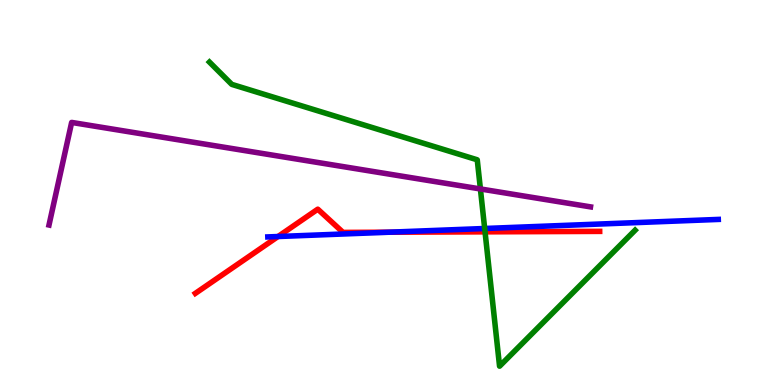[{'lines': ['blue', 'red'], 'intersections': [{'x': 3.59, 'y': 3.86}, {'x': 5.02, 'y': 3.97}]}, {'lines': ['green', 'red'], 'intersections': [{'x': 6.26, 'y': 3.98}]}, {'lines': ['purple', 'red'], 'intersections': []}, {'lines': ['blue', 'green'], 'intersections': [{'x': 6.25, 'y': 4.07}]}, {'lines': ['blue', 'purple'], 'intersections': []}, {'lines': ['green', 'purple'], 'intersections': [{'x': 6.2, 'y': 5.09}]}]